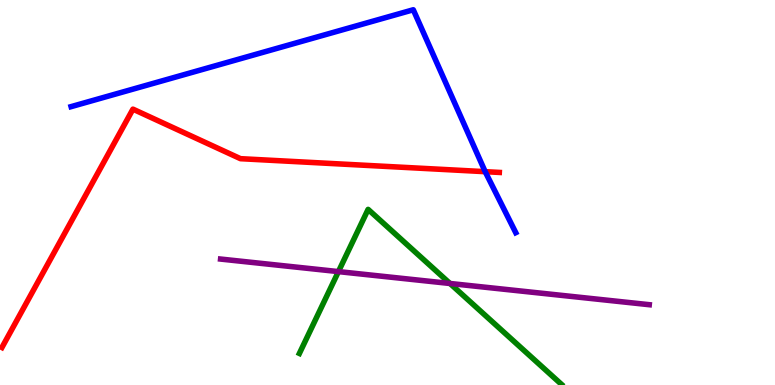[{'lines': ['blue', 'red'], 'intersections': [{'x': 6.26, 'y': 5.54}]}, {'lines': ['green', 'red'], 'intersections': []}, {'lines': ['purple', 'red'], 'intersections': []}, {'lines': ['blue', 'green'], 'intersections': []}, {'lines': ['blue', 'purple'], 'intersections': []}, {'lines': ['green', 'purple'], 'intersections': [{'x': 4.37, 'y': 2.95}, {'x': 5.81, 'y': 2.64}]}]